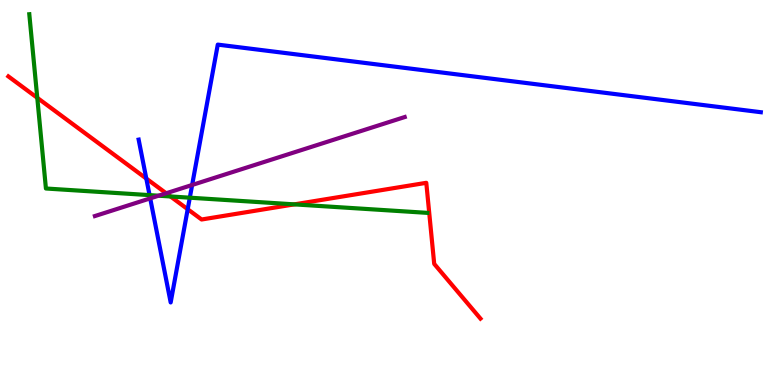[{'lines': ['blue', 'red'], 'intersections': [{'x': 1.89, 'y': 5.36}, {'x': 2.42, 'y': 4.57}]}, {'lines': ['green', 'red'], 'intersections': [{'x': 0.481, 'y': 7.46}, {'x': 2.2, 'y': 4.9}, {'x': 3.8, 'y': 4.69}]}, {'lines': ['purple', 'red'], 'intersections': [{'x': 2.14, 'y': 4.98}]}, {'lines': ['blue', 'green'], 'intersections': [{'x': 1.93, 'y': 4.93}, {'x': 2.45, 'y': 4.87}]}, {'lines': ['blue', 'purple'], 'intersections': [{'x': 1.94, 'y': 4.85}, {'x': 2.48, 'y': 5.2}]}, {'lines': ['green', 'purple'], 'intersections': [{'x': 2.05, 'y': 4.92}]}]